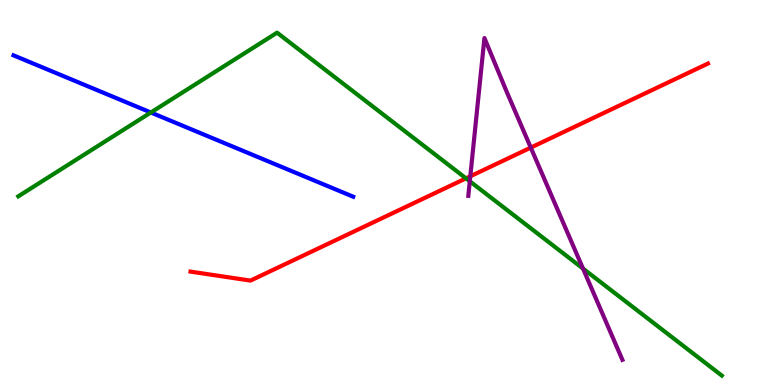[{'lines': ['blue', 'red'], 'intersections': []}, {'lines': ['green', 'red'], 'intersections': [{'x': 6.01, 'y': 5.37}]}, {'lines': ['purple', 'red'], 'intersections': [{'x': 6.07, 'y': 5.42}, {'x': 6.85, 'y': 6.17}]}, {'lines': ['blue', 'green'], 'intersections': [{'x': 1.95, 'y': 7.08}]}, {'lines': ['blue', 'purple'], 'intersections': []}, {'lines': ['green', 'purple'], 'intersections': [{'x': 6.06, 'y': 5.29}, {'x': 7.52, 'y': 3.02}]}]